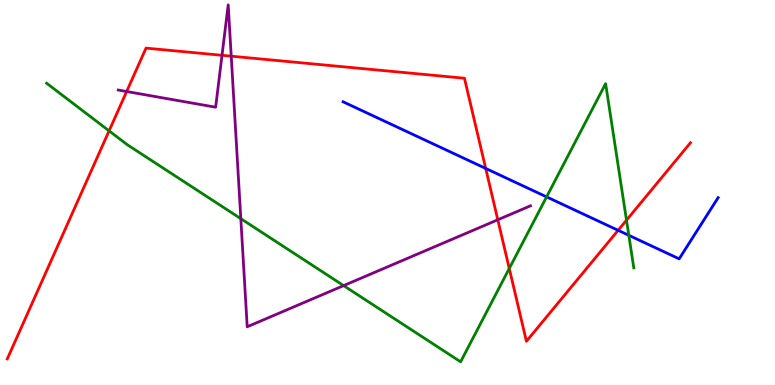[{'lines': ['blue', 'red'], 'intersections': [{'x': 6.27, 'y': 5.62}, {'x': 7.98, 'y': 4.02}]}, {'lines': ['green', 'red'], 'intersections': [{'x': 1.41, 'y': 6.6}, {'x': 6.57, 'y': 3.03}, {'x': 8.08, 'y': 4.28}]}, {'lines': ['purple', 'red'], 'intersections': [{'x': 1.63, 'y': 7.62}, {'x': 2.86, 'y': 8.56}, {'x': 2.98, 'y': 8.54}, {'x': 6.42, 'y': 4.29}]}, {'lines': ['blue', 'green'], 'intersections': [{'x': 7.05, 'y': 4.89}, {'x': 8.11, 'y': 3.89}]}, {'lines': ['blue', 'purple'], 'intersections': []}, {'lines': ['green', 'purple'], 'intersections': [{'x': 3.11, 'y': 4.32}, {'x': 4.43, 'y': 2.58}]}]